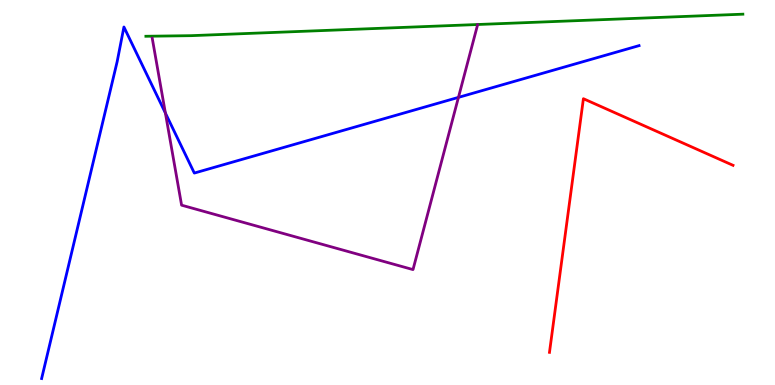[{'lines': ['blue', 'red'], 'intersections': []}, {'lines': ['green', 'red'], 'intersections': []}, {'lines': ['purple', 'red'], 'intersections': []}, {'lines': ['blue', 'green'], 'intersections': []}, {'lines': ['blue', 'purple'], 'intersections': [{'x': 2.13, 'y': 7.06}, {'x': 5.92, 'y': 7.47}]}, {'lines': ['green', 'purple'], 'intersections': []}]